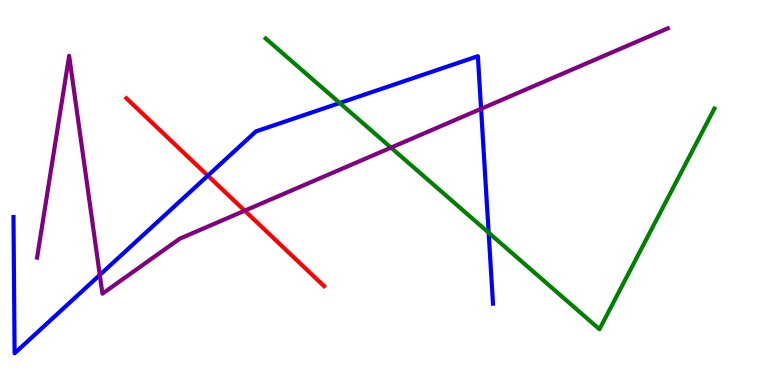[{'lines': ['blue', 'red'], 'intersections': [{'x': 2.68, 'y': 5.44}]}, {'lines': ['green', 'red'], 'intersections': []}, {'lines': ['purple', 'red'], 'intersections': [{'x': 3.16, 'y': 4.53}]}, {'lines': ['blue', 'green'], 'intersections': [{'x': 4.38, 'y': 7.32}, {'x': 6.31, 'y': 3.96}]}, {'lines': ['blue', 'purple'], 'intersections': [{'x': 1.29, 'y': 2.86}, {'x': 6.21, 'y': 7.17}]}, {'lines': ['green', 'purple'], 'intersections': [{'x': 5.05, 'y': 6.17}]}]